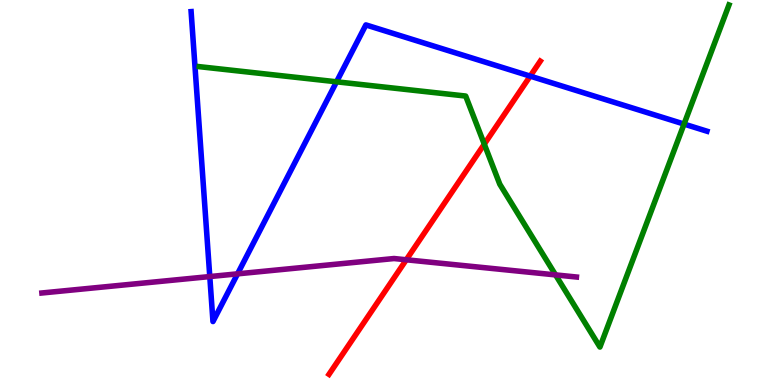[{'lines': ['blue', 'red'], 'intersections': [{'x': 6.84, 'y': 8.02}]}, {'lines': ['green', 'red'], 'intersections': [{'x': 6.25, 'y': 6.26}]}, {'lines': ['purple', 'red'], 'intersections': [{'x': 5.24, 'y': 3.25}]}, {'lines': ['blue', 'green'], 'intersections': [{'x': 4.34, 'y': 7.88}, {'x': 8.83, 'y': 6.78}]}, {'lines': ['blue', 'purple'], 'intersections': [{'x': 2.71, 'y': 2.82}, {'x': 3.07, 'y': 2.89}]}, {'lines': ['green', 'purple'], 'intersections': [{'x': 7.17, 'y': 2.86}]}]